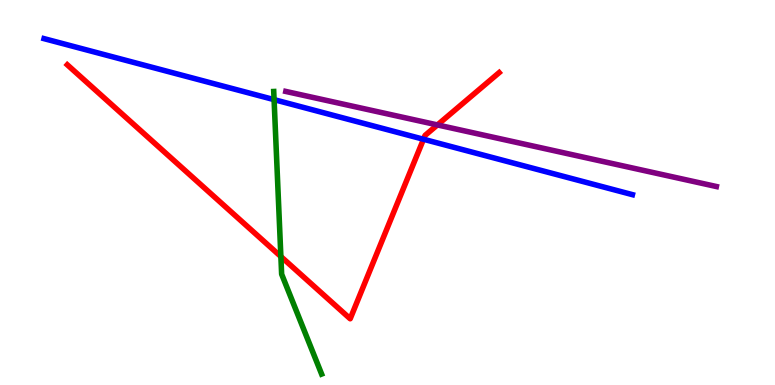[{'lines': ['blue', 'red'], 'intersections': [{'x': 5.46, 'y': 6.38}]}, {'lines': ['green', 'red'], 'intersections': [{'x': 3.62, 'y': 3.34}]}, {'lines': ['purple', 'red'], 'intersections': [{'x': 5.64, 'y': 6.76}]}, {'lines': ['blue', 'green'], 'intersections': [{'x': 3.54, 'y': 7.41}]}, {'lines': ['blue', 'purple'], 'intersections': []}, {'lines': ['green', 'purple'], 'intersections': []}]